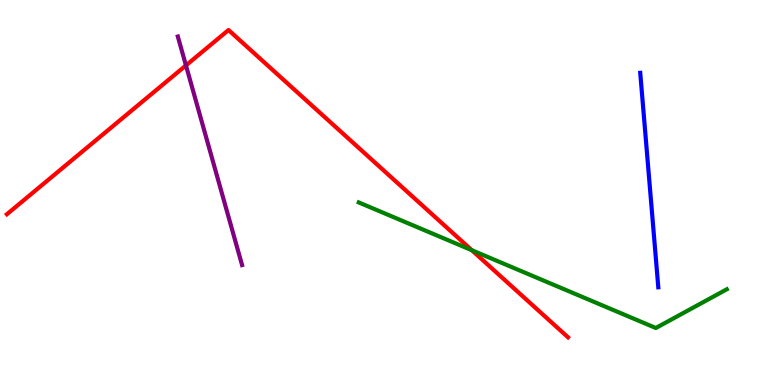[{'lines': ['blue', 'red'], 'intersections': []}, {'lines': ['green', 'red'], 'intersections': [{'x': 6.09, 'y': 3.5}]}, {'lines': ['purple', 'red'], 'intersections': [{'x': 2.4, 'y': 8.3}]}, {'lines': ['blue', 'green'], 'intersections': []}, {'lines': ['blue', 'purple'], 'intersections': []}, {'lines': ['green', 'purple'], 'intersections': []}]